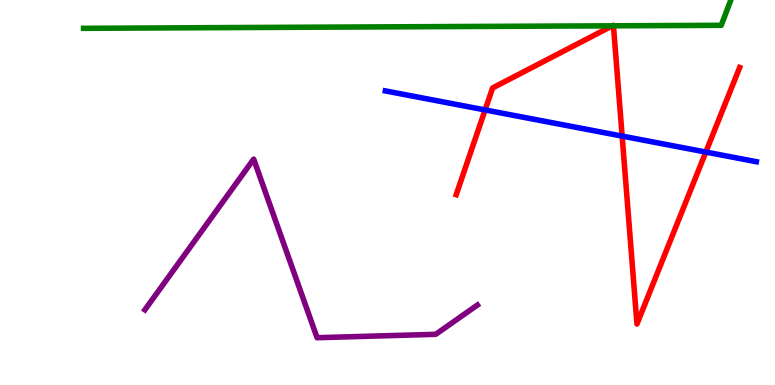[{'lines': ['blue', 'red'], 'intersections': [{'x': 6.26, 'y': 7.14}, {'x': 8.03, 'y': 6.47}, {'x': 9.11, 'y': 6.05}]}, {'lines': ['green', 'red'], 'intersections': [{'x': 7.9, 'y': 9.33}, {'x': 7.92, 'y': 9.33}]}, {'lines': ['purple', 'red'], 'intersections': []}, {'lines': ['blue', 'green'], 'intersections': []}, {'lines': ['blue', 'purple'], 'intersections': []}, {'lines': ['green', 'purple'], 'intersections': []}]